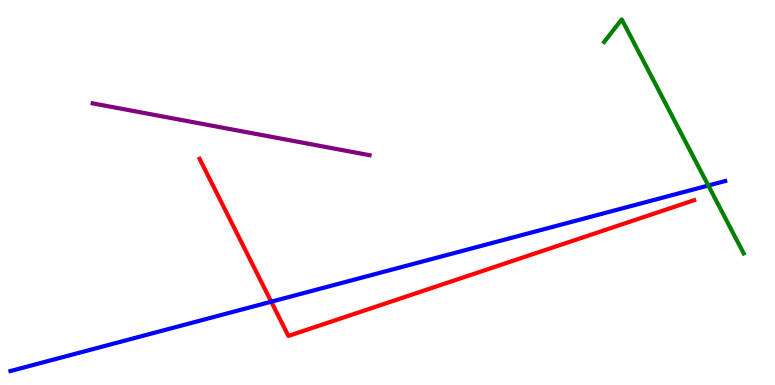[{'lines': ['blue', 'red'], 'intersections': [{'x': 3.5, 'y': 2.16}]}, {'lines': ['green', 'red'], 'intersections': []}, {'lines': ['purple', 'red'], 'intersections': []}, {'lines': ['blue', 'green'], 'intersections': [{'x': 9.14, 'y': 5.18}]}, {'lines': ['blue', 'purple'], 'intersections': []}, {'lines': ['green', 'purple'], 'intersections': []}]